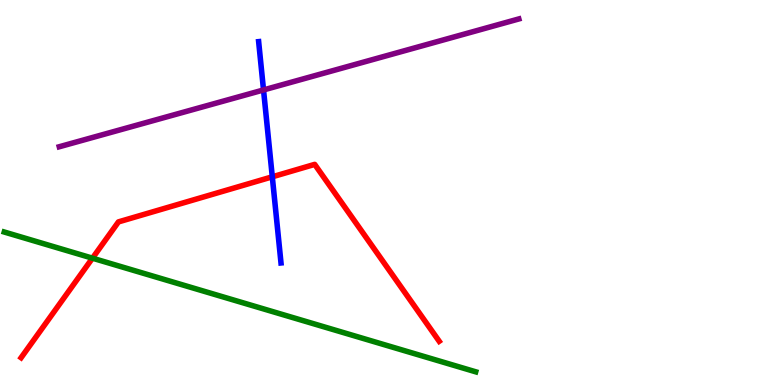[{'lines': ['blue', 'red'], 'intersections': [{'x': 3.51, 'y': 5.41}]}, {'lines': ['green', 'red'], 'intersections': [{'x': 1.19, 'y': 3.29}]}, {'lines': ['purple', 'red'], 'intersections': []}, {'lines': ['blue', 'green'], 'intersections': []}, {'lines': ['blue', 'purple'], 'intersections': [{'x': 3.4, 'y': 7.66}]}, {'lines': ['green', 'purple'], 'intersections': []}]